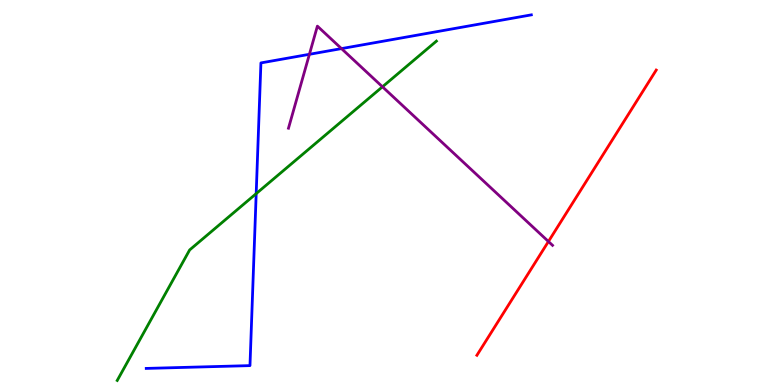[{'lines': ['blue', 'red'], 'intersections': []}, {'lines': ['green', 'red'], 'intersections': []}, {'lines': ['purple', 'red'], 'intersections': [{'x': 7.08, 'y': 3.73}]}, {'lines': ['blue', 'green'], 'intersections': [{'x': 3.31, 'y': 4.97}]}, {'lines': ['blue', 'purple'], 'intersections': [{'x': 3.99, 'y': 8.59}, {'x': 4.41, 'y': 8.74}]}, {'lines': ['green', 'purple'], 'intersections': [{'x': 4.93, 'y': 7.75}]}]